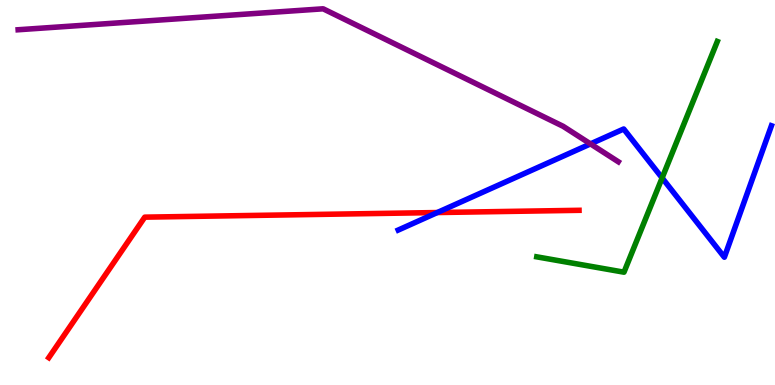[{'lines': ['blue', 'red'], 'intersections': [{'x': 5.64, 'y': 4.48}]}, {'lines': ['green', 'red'], 'intersections': []}, {'lines': ['purple', 'red'], 'intersections': []}, {'lines': ['blue', 'green'], 'intersections': [{'x': 8.54, 'y': 5.38}]}, {'lines': ['blue', 'purple'], 'intersections': [{'x': 7.62, 'y': 6.26}]}, {'lines': ['green', 'purple'], 'intersections': []}]